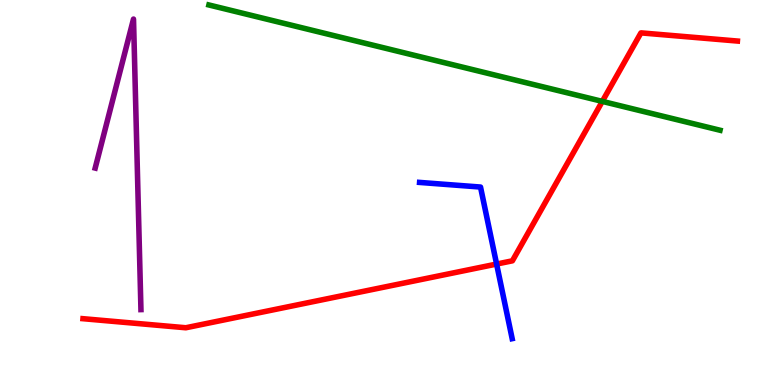[{'lines': ['blue', 'red'], 'intersections': [{'x': 6.41, 'y': 3.14}]}, {'lines': ['green', 'red'], 'intersections': [{'x': 7.77, 'y': 7.37}]}, {'lines': ['purple', 'red'], 'intersections': []}, {'lines': ['blue', 'green'], 'intersections': []}, {'lines': ['blue', 'purple'], 'intersections': []}, {'lines': ['green', 'purple'], 'intersections': []}]